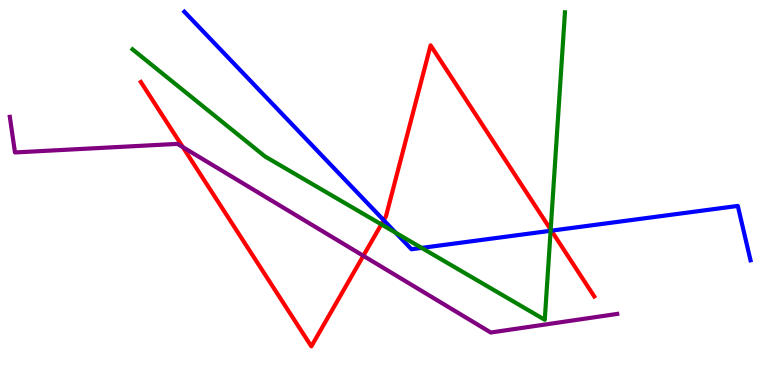[{'lines': ['blue', 'red'], 'intersections': [{'x': 4.95, 'y': 4.28}, {'x': 7.11, 'y': 4.01}]}, {'lines': ['green', 'red'], 'intersections': [{'x': 4.92, 'y': 4.17}, {'x': 7.11, 'y': 4.04}]}, {'lines': ['purple', 'red'], 'intersections': [{'x': 2.36, 'y': 6.18}, {'x': 4.69, 'y': 3.36}]}, {'lines': ['blue', 'green'], 'intersections': [{'x': 5.11, 'y': 3.95}, {'x': 5.44, 'y': 3.56}, {'x': 7.1, 'y': 4.01}]}, {'lines': ['blue', 'purple'], 'intersections': []}, {'lines': ['green', 'purple'], 'intersections': []}]